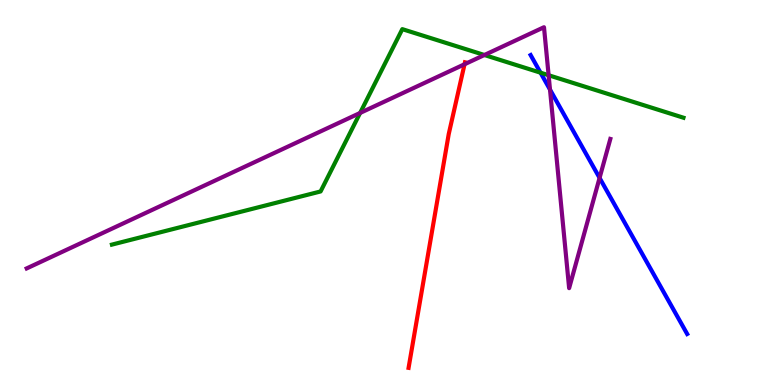[{'lines': ['blue', 'red'], 'intersections': []}, {'lines': ['green', 'red'], 'intersections': []}, {'lines': ['purple', 'red'], 'intersections': [{'x': 5.99, 'y': 8.33}]}, {'lines': ['blue', 'green'], 'intersections': [{'x': 6.97, 'y': 8.11}]}, {'lines': ['blue', 'purple'], 'intersections': [{'x': 7.1, 'y': 7.67}, {'x': 7.74, 'y': 5.38}]}, {'lines': ['green', 'purple'], 'intersections': [{'x': 4.65, 'y': 7.07}, {'x': 6.25, 'y': 8.57}, {'x': 7.08, 'y': 8.05}]}]